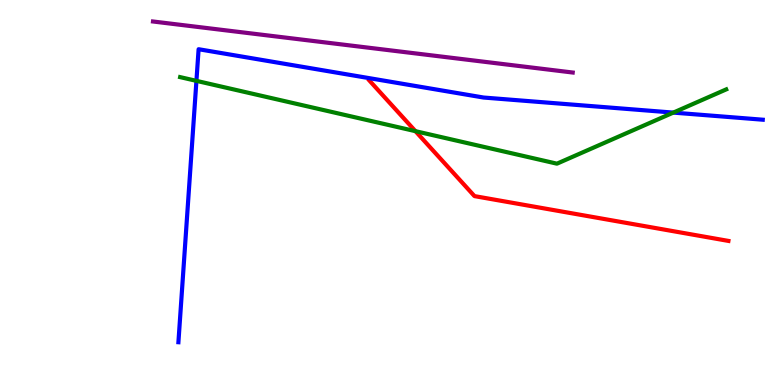[{'lines': ['blue', 'red'], 'intersections': []}, {'lines': ['green', 'red'], 'intersections': [{'x': 5.36, 'y': 6.59}]}, {'lines': ['purple', 'red'], 'intersections': []}, {'lines': ['blue', 'green'], 'intersections': [{'x': 2.53, 'y': 7.9}, {'x': 8.69, 'y': 7.08}]}, {'lines': ['blue', 'purple'], 'intersections': []}, {'lines': ['green', 'purple'], 'intersections': []}]